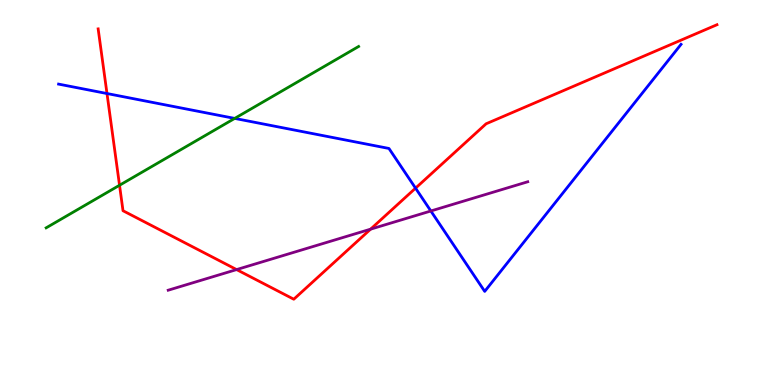[{'lines': ['blue', 'red'], 'intersections': [{'x': 1.38, 'y': 7.57}, {'x': 5.36, 'y': 5.11}]}, {'lines': ['green', 'red'], 'intersections': [{'x': 1.54, 'y': 5.19}]}, {'lines': ['purple', 'red'], 'intersections': [{'x': 3.05, 'y': 3.0}, {'x': 4.78, 'y': 4.05}]}, {'lines': ['blue', 'green'], 'intersections': [{'x': 3.03, 'y': 6.92}]}, {'lines': ['blue', 'purple'], 'intersections': [{'x': 5.56, 'y': 4.52}]}, {'lines': ['green', 'purple'], 'intersections': []}]